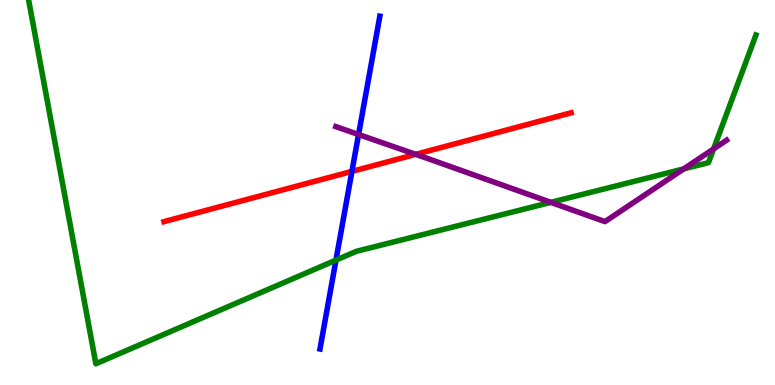[{'lines': ['blue', 'red'], 'intersections': [{'x': 4.54, 'y': 5.55}]}, {'lines': ['green', 'red'], 'intersections': []}, {'lines': ['purple', 'red'], 'intersections': [{'x': 5.36, 'y': 5.99}]}, {'lines': ['blue', 'green'], 'intersections': [{'x': 4.34, 'y': 3.24}]}, {'lines': ['blue', 'purple'], 'intersections': [{'x': 4.63, 'y': 6.51}]}, {'lines': ['green', 'purple'], 'intersections': [{'x': 7.11, 'y': 4.74}, {'x': 8.82, 'y': 5.61}, {'x': 9.21, 'y': 6.13}]}]